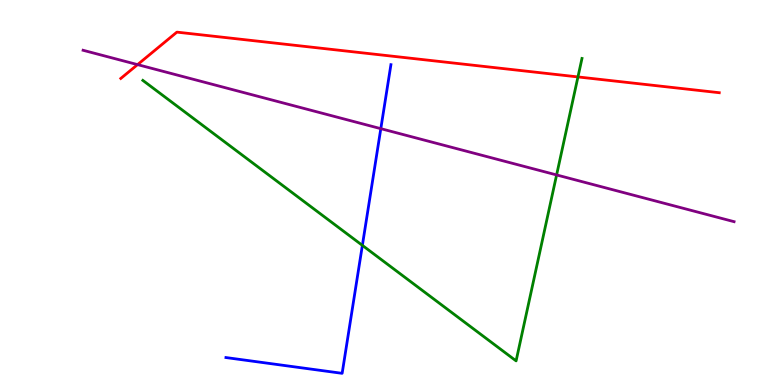[{'lines': ['blue', 'red'], 'intersections': []}, {'lines': ['green', 'red'], 'intersections': [{'x': 7.46, 'y': 8.0}]}, {'lines': ['purple', 'red'], 'intersections': [{'x': 1.77, 'y': 8.32}]}, {'lines': ['blue', 'green'], 'intersections': [{'x': 4.68, 'y': 3.63}]}, {'lines': ['blue', 'purple'], 'intersections': [{'x': 4.91, 'y': 6.66}]}, {'lines': ['green', 'purple'], 'intersections': [{'x': 7.18, 'y': 5.46}]}]